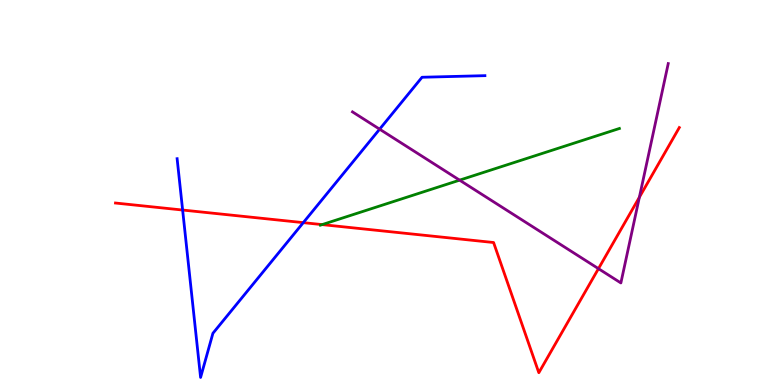[{'lines': ['blue', 'red'], 'intersections': [{'x': 2.36, 'y': 4.54}, {'x': 3.91, 'y': 4.22}]}, {'lines': ['green', 'red'], 'intersections': [{'x': 4.16, 'y': 4.17}]}, {'lines': ['purple', 'red'], 'intersections': [{'x': 7.72, 'y': 3.02}, {'x': 8.25, 'y': 4.88}]}, {'lines': ['blue', 'green'], 'intersections': []}, {'lines': ['blue', 'purple'], 'intersections': [{'x': 4.9, 'y': 6.64}]}, {'lines': ['green', 'purple'], 'intersections': [{'x': 5.93, 'y': 5.32}]}]